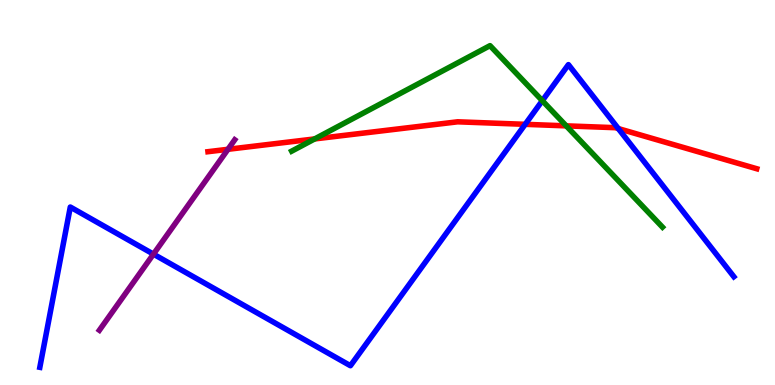[{'lines': ['blue', 'red'], 'intersections': [{'x': 6.78, 'y': 6.77}, {'x': 7.98, 'y': 6.66}]}, {'lines': ['green', 'red'], 'intersections': [{'x': 4.06, 'y': 6.39}, {'x': 7.31, 'y': 6.73}]}, {'lines': ['purple', 'red'], 'intersections': [{'x': 2.94, 'y': 6.12}]}, {'lines': ['blue', 'green'], 'intersections': [{'x': 7.0, 'y': 7.38}]}, {'lines': ['blue', 'purple'], 'intersections': [{'x': 1.98, 'y': 3.4}]}, {'lines': ['green', 'purple'], 'intersections': []}]